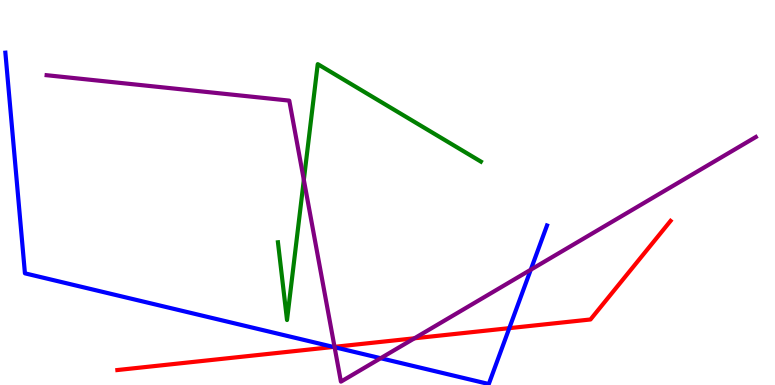[{'lines': ['blue', 'red'], 'intersections': [{'x': 4.3, 'y': 0.988}, {'x': 6.57, 'y': 1.48}]}, {'lines': ['green', 'red'], 'intersections': []}, {'lines': ['purple', 'red'], 'intersections': [{'x': 4.32, 'y': 0.991}, {'x': 5.35, 'y': 1.21}]}, {'lines': ['blue', 'green'], 'intersections': []}, {'lines': ['blue', 'purple'], 'intersections': [{'x': 4.32, 'y': 0.981}, {'x': 4.91, 'y': 0.696}, {'x': 6.85, 'y': 2.99}]}, {'lines': ['green', 'purple'], 'intersections': [{'x': 3.92, 'y': 5.33}]}]